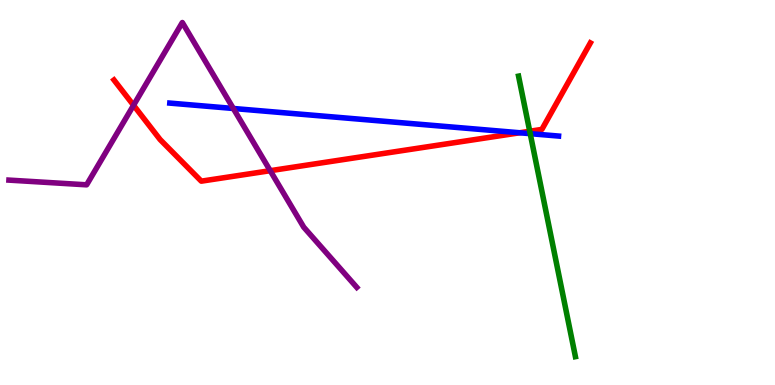[{'lines': ['blue', 'red'], 'intersections': [{'x': 6.71, 'y': 6.55}]}, {'lines': ['green', 'red'], 'intersections': [{'x': 6.84, 'y': 6.59}]}, {'lines': ['purple', 'red'], 'intersections': [{'x': 1.72, 'y': 7.27}, {'x': 3.49, 'y': 5.57}]}, {'lines': ['blue', 'green'], 'intersections': [{'x': 6.84, 'y': 6.53}]}, {'lines': ['blue', 'purple'], 'intersections': [{'x': 3.01, 'y': 7.18}]}, {'lines': ['green', 'purple'], 'intersections': []}]